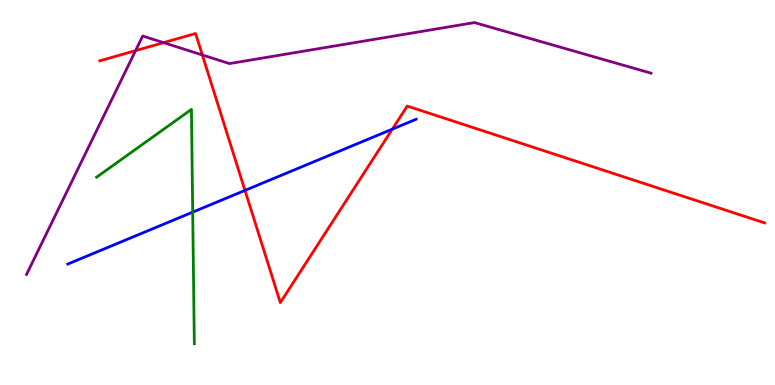[{'lines': ['blue', 'red'], 'intersections': [{'x': 3.16, 'y': 5.05}, {'x': 5.06, 'y': 6.65}]}, {'lines': ['green', 'red'], 'intersections': []}, {'lines': ['purple', 'red'], 'intersections': [{'x': 1.75, 'y': 8.69}, {'x': 2.11, 'y': 8.89}, {'x': 2.61, 'y': 8.57}]}, {'lines': ['blue', 'green'], 'intersections': [{'x': 2.49, 'y': 4.49}]}, {'lines': ['blue', 'purple'], 'intersections': []}, {'lines': ['green', 'purple'], 'intersections': []}]